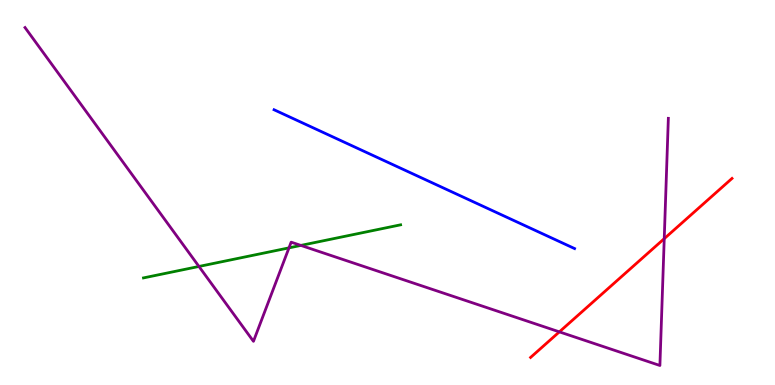[{'lines': ['blue', 'red'], 'intersections': []}, {'lines': ['green', 'red'], 'intersections': []}, {'lines': ['purple', 'red'], 'intersections': [{'x': 7.22, 'y': 1.38}, {'x': 8.57, 'y': 3.8}]}, {'lines': ['blue', 'green'], 'intersections': []}, {'lines': ['blue', 'purple'], 'intersections': []}, {'lines': ['green', 'purple'], 'intersections': [{'x': 2.57, 'y': 3.08}, {'x': 3.73, 'y': 3.56}, {'x': 3.88, 'y': 3.63}]}]